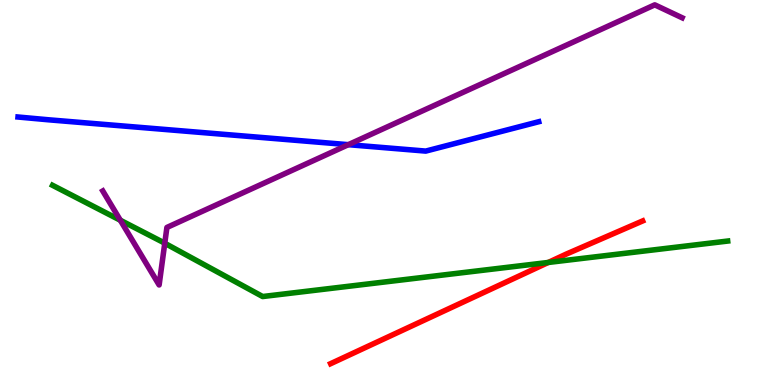[{'lines': ['blue', 'red'], 'intersections': []}, {'lines': ['green', 'red'], 'intersections': [{'x': 7.07, 'y': 3.18}]}, {'lines': ['purple', 'red'], 'intersections': []}, {'lines': ['blue', 'green'], 'intersections': []}, {'lines': ['blue', 'purple'], 'intersections': [{'x': 4.49, 'y': 6.24}]}, {'lines': ['green', 'purple'], 'intersections': [{'x': 1.55, 'y': 4.28}, {'x': 2.13, 'y': 3.68}]}]